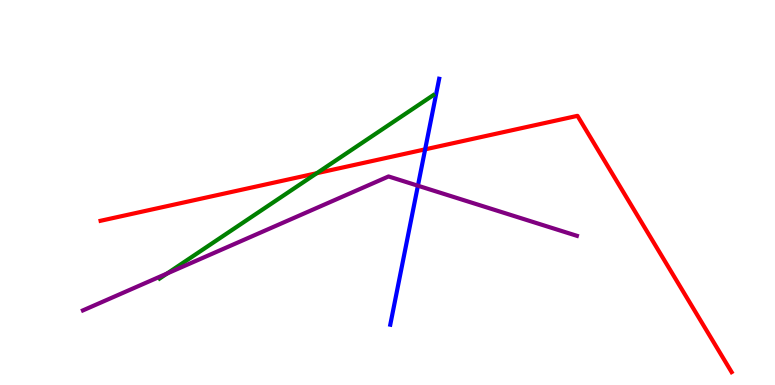[{'lines': ['blue', 'red'], 'intersections': [{'x': 5.49, 'y': 6.12}]}, {'lines': ['green', 'red'], 'intersections': [{'x': 4.09, 'y': 5.5}]}, {'lines': ['purple', 'red'], 'intersections': []}, {'lines': ['blue', 'green'], 'intersections': []}, {'lines': ['blue', 'purple'], 'intersections': [{'x': 5.39, 'y': 5.18}]}, {'lines': ['green', 'purple'], 'intersections': [{'x': 2.16, 'y': 2.9}]}]